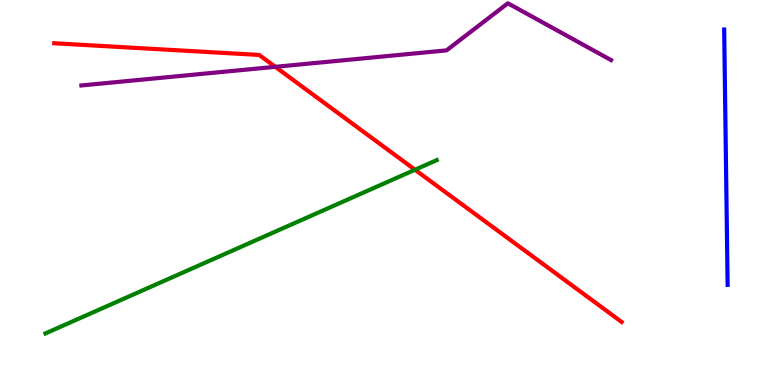[{'lines': ['blue', 'red'], 'intersections': []}, {'lines': ['green', 'red'], 'intersections': [{'x': 5.36, 'y': 5.59}]}, {'lines': ['purple', 'red'], 'intersections': [{'x': 3.55, 'y': 8.26}]}, {'lines': ['blue', 'green'], 'intersections': []}, {'lines': ['blue', 'purple'], 'intersections': []}, {'lines': ['green', 'purple'], 'intersections': []}]